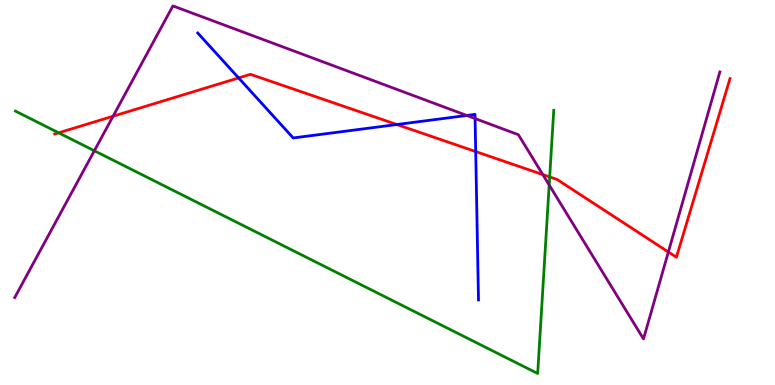[{'lines': ['blue', 'red'], 'intersections': [{'x': 3.08, 'y': 7.98}, {'x': 5.12, 'y': 6.77}, {'x': 6.14, 'y': 6.06}]}, {'lines': ['green', 'red'], 'intersections': [{'x': 0.757, 'y': 6.55}, {'x': 7.09, 'y': 5.4}]}, {'lines': ['purple', 'red'], 'intersections': [{'x': 1.46, 'y': 6.98}, {'x': 7.0, 'y': 5.47}, {'x': 8.62, 'y': 3.45}]}, {'lines': ['blue', 'green'], 'intersections': []}, {'lines': ['blue', 'purple'], 'intersections': [{'x': 6.02, 'y': 7.0}, {'x': 6.13, 'y': 6.92}]}, {'lines': ['green', 'purple'], 'intersections': [{'x': 1.22, 'y': 6.08}, {'x': 7.09, 'y': 5.19}]}]